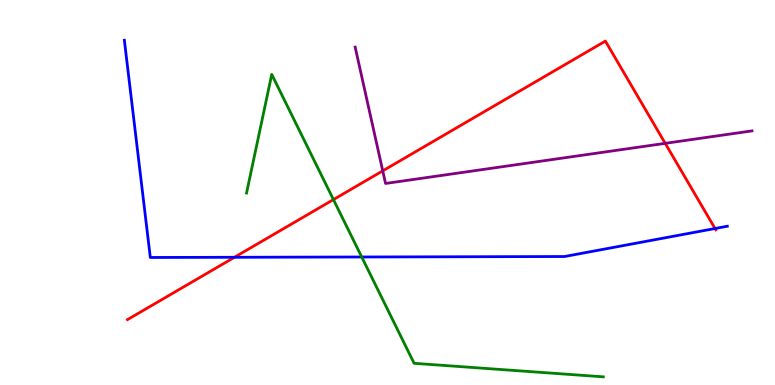[{'lines': ['blue', 'red'], 'intersections': [{'x': 3.03, 'y': 3.32}, {'x': 9.23, 'y': 4.06}]}, {'lines': ['green', 'red'], 'intersections': [{'x': 4.3, 'y': 4.82}]}, {'lines': ['purple', 'red'], 'intersections': [{'x': 4.94, 'y': 5.56}, {'x': 8.58, 'y': 6.28}]}, {'lines': ['blue', 'green'], 'intersections': [{'x': 4.67, 'y': 3.33}]}, {'lines': ['blue', 'purple'], 'intersections': []}, {'lines': ['green', 'purple'], 'intersections': []}]